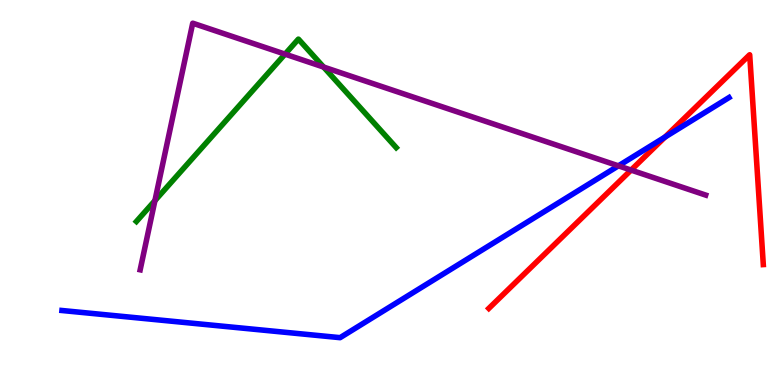[{'lines': ['blue', 'red'], 'intersections': [{'x': 8.58, 'y': 6.44}]}, {'lines': ['green', 'red'], 'intersections': []}, {'lines': ['purple', 'red'], 'intersections': [{'x': 8.14, 'y': 5.58}]}, {'lines': ['blue', 'green'], 'intersections': []}, {'lines': ['blue', 'purple'], 'intersections': [{'x': 7.98, 'y': 5.69}]}, {'lines': ['green', 'purple'], 'intersections': [{'x': 2.0, 'y': 4.79}, {'x': 3.68, 'y': 8.59}, {'x': 4.18, 'y': 8.26}]}]